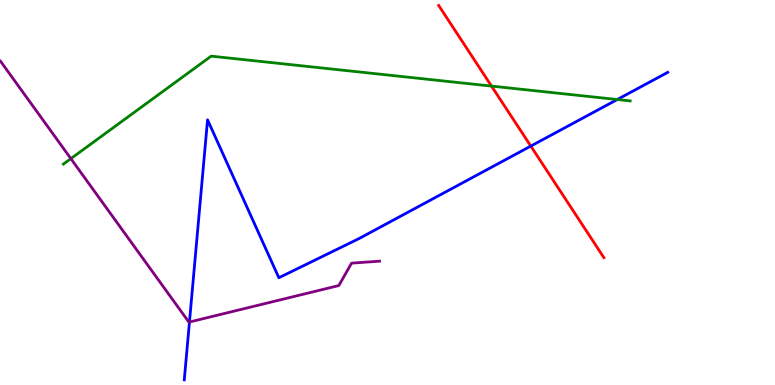[{'lines': ['blue', 'red'], 'intersections': [{'x': 6.85, 'y': 6.21}]}, {'lines': ['green', 'red'], 'intersections': [{'x': 6.34, 'y': 7.76}]}, {'lines': ['purple', 'red'], 'intersections': []}, {'lines': ['blue', 'green'], 'intersections': [{'x': 7.96, 'y': 7.41}]}, {'lines': ['blue', 'purple'], 'intersections': [{'x': 2.44, 'y': 1.64}]}, {'lines': ['green', 'purple'], 'intersections': [{'x': 0.914, 'y': 5.88}]}]